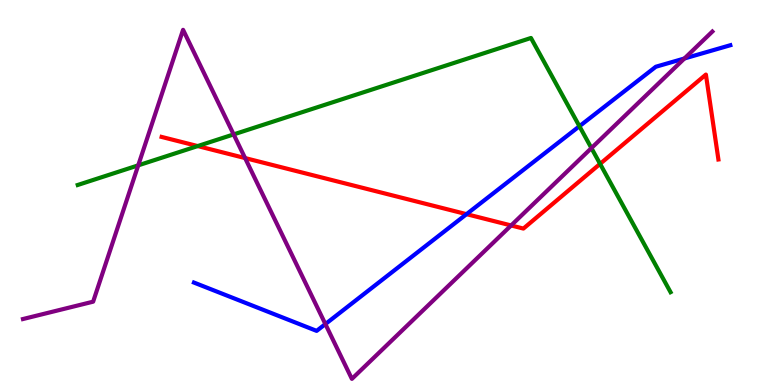[{'lines': ['blue', 'red'], 'intersections': [{'x': 6.02, 'y': 4.44}]}, {'lines': ['green', 'red'], 'intersections': [{'x': 2.55, 'y': 6.21}, {'x': 7.74, 'y': 5.74}]}, {'lines': ['purple', 'red'], 'intersections': [{'x': 3.16, 'y': 5.89}, {'x': 6.6, 'y': 4.14}]}, {'lines': ['blue', 'green'], 'intersections': [{'x': 7.48, 'y': 6.72}]}, {'lines': ['blue', 'purple'], 'intersections': [{'x': 4.2, 'y': 1.58}, {'x': 8.83, 'y': 8.48}]}, {'lines': ['green', 'purple'], 'intersections': [{'x': 1.78, 'y': 5.71}, {'x': 3.01, 'y': 6.51}, {'x': 7.63, 'y': 6.15}]}]